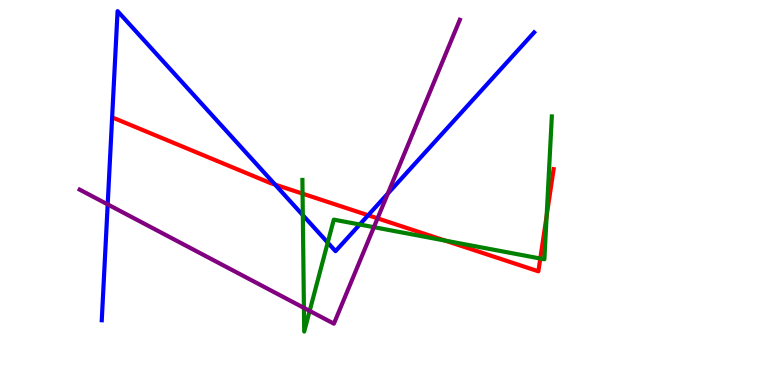[{'lines': ['blue', 'red'], 'intersections': [{'x': 3.55, 'y': 5.21}, {'x': 4.75, 'y': 4.41}]}, {'lines': ['green', 'red'], 'intersections': [{'x': 3.9, 'y': 4.97}, {'x': 5.74, 'y': 3.75}, {'x': 6.97, 'y': 3.29}, {'x': 7.05, 'y': 4.39}]}, {'lines': ['purple', 'red'], 'intersections': [{'x': 4.87, 'y': 4.33}]}, {'lines': ['blue', 'green'], 'intersections': [{'x': 3.91, 'y': 4.41}, {'x': 4.23, 'y': 3.7}, {'x': 4.64, 'y': 4.17}]}, {'lines': ['blue', 'purple'], 'intersections': [{'x': 1.39, 'y': 4.69}, {'x': 5.0, 'y': 4.97}]}, {'lines': ['green', 'purple'], 'intersections': [{'x': 3.92, 'y': 2.0}, {'x': 4.0, 'y': 1.92}, {'x': 4.82, 'y': 4.1}]}]